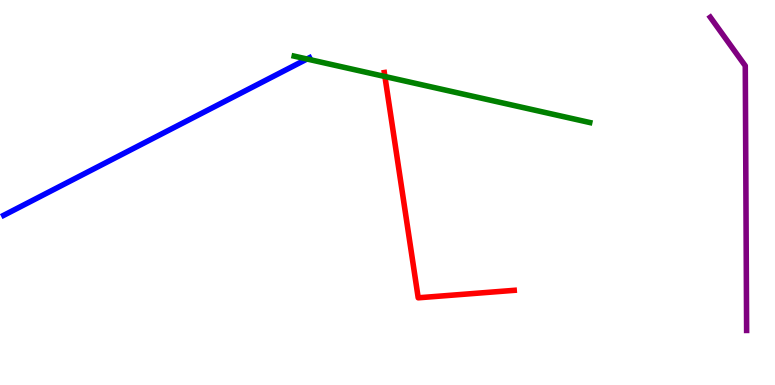[{'lines': ['blue', 'red'], 'intersections': []}, {'lines': ['green', 'red'], 'intersections': [{'x': 4.97, 'y': 8.01}]}, {'lines': ['purple', 'red'], 'intersections': []}, {'lines': ['blue', 'green'], 'intersections': [{'x': 3.96, 'y': 8.47}]}, {'lines': ['blue', 'purple'], 'intersections': []}, {'lines': ['green', 'purple'], 'intersections': []}]